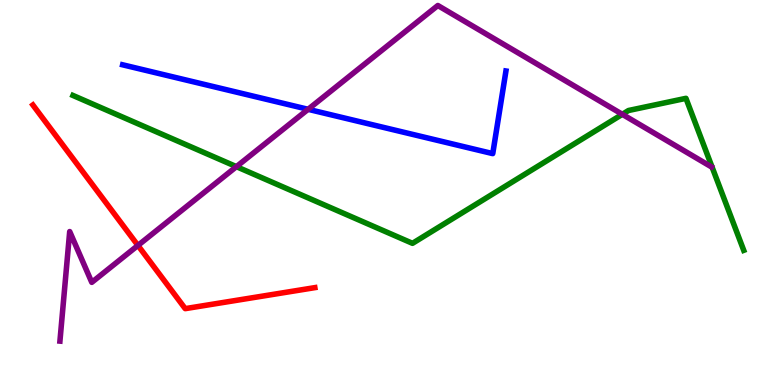[{'lines': ['blue', 'red'], 'intersections': []}, {'lines': ['green', 'red'], 'intersections': []}, {'lines': ['purple', 'red'], 'intersections': [{'x': 1.78, 'y': 3.63}]}, {'lines': ['blue', 'green'], 'intersections': []}, {'lines': ['blue', 'purple'], 'intersections': [{'x': 3.98, 'y': 7.16}]}, {'lines': ['green', 'purple'], 'intersections': [{'x': 3.05, 'y': 5.67}, {'x': 8.03, 'y': 7.03}]}]